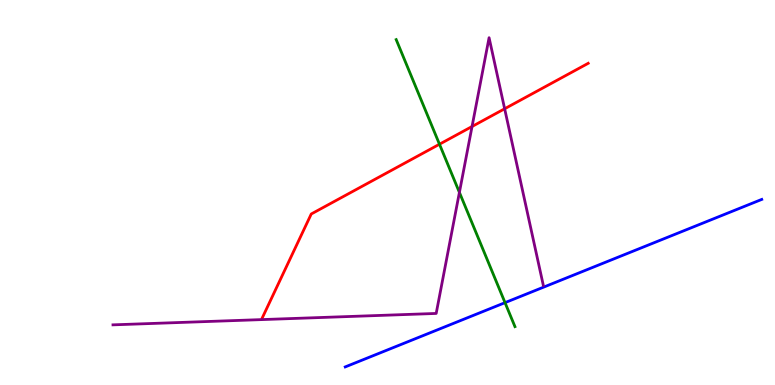[{'lines': ['blue', 'red'], 'intersections': []}, {'lines': ['green', 'red'], 'intersections': [{'x': 5.67, 'y': 6.25}]}, {'lines': ['purple', 'red'], 'intersections': [{'x': 6.09, 'y': 6.71}, {'x': 6.51, 'y': 7.17}]}, {'lines': ['blue', 'green'], 'intersections': [{'x': 6.52, 'y': 2.14}]}, {'lines': ['blue', 'purple'], 'intersections': []}, {'lines': ['green', 'purple'], 'intersections': [{'x': 5.93, 'y': 5.0}]}]